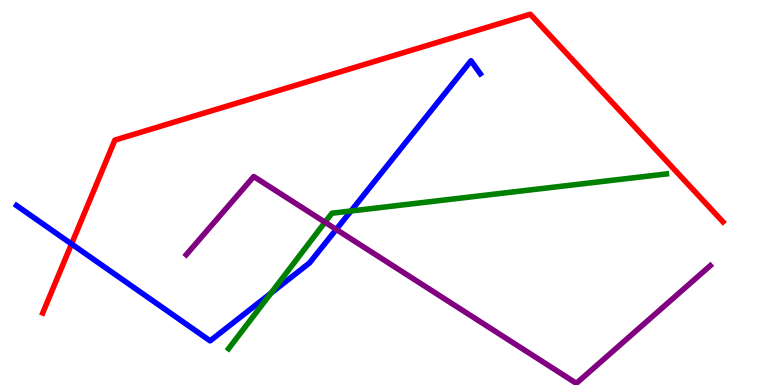[{'lines': ['blue', 'red'], 'intersections': [{'x': 0.923, 'y': 3.66}]}, {'lines': ['green', 'red'], 'intersections': []}, {'lines': ['purple', 'red'], 'intersections': []}, {'lines': ['blue', 'green'], 'intersections': [{'x': 3.5, 'y': 2.39}, {'x': 4.53, 'y': 4.52}]}, {'lines': ['blue', 'purple'], 'intersections': [{'x': 4.34, 'y': 4.04}]}, {'lines': ['green', 'purple'], 'intersections': [{'x': 4.19, 'y': 4.23}]}]